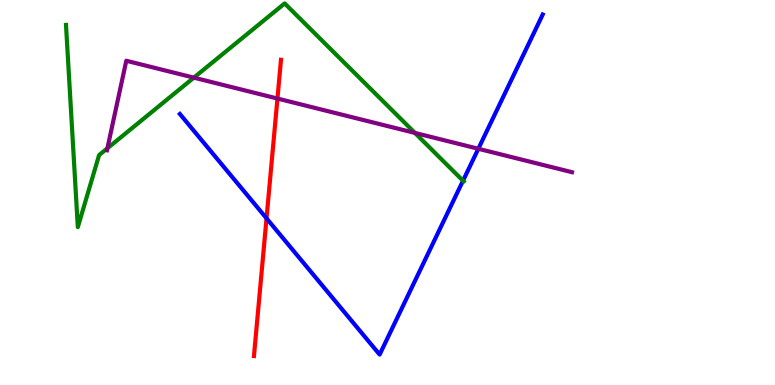[{'lines': ['blue', 'red'], 'intersections': [{'x': 3.44, 'y': 4.33}]}, {'lines': ['green', 'red'], 'intersections': []}, {'lines': ['purple', 'red'], 'intersections': [{'x': 3.58, 'y': 7.44}]}, {'lines': ['blue', 'green'], 'intersections': [{'x': 5.97, 'y': 5.31}]}, {'lines': ['blue', 'purple'], 'intersections': [{'x': 6.17, 'y': 6.14}]}, {'lines': ['green', 'purple'], 'intersections': [{'x': 1.39, 'y': 6.15}, {'x': 2.5, 'y': 7.98}, {'x': 5.35, 'y': 6.55}]}]